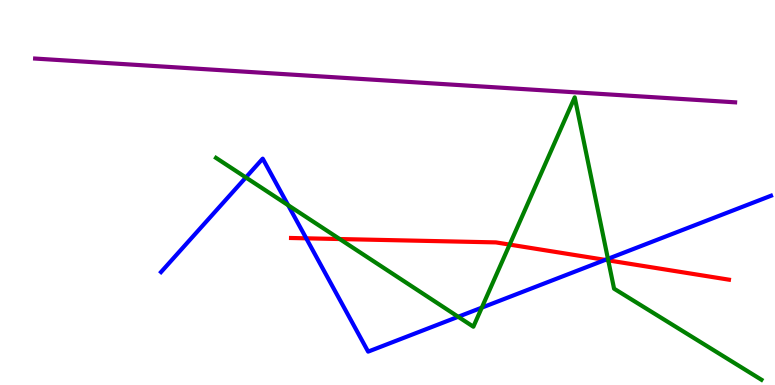[{'lines': ['blue', 'red'], 'intersections': [{'x': 3.95, 'y': 3.81}, {'x': 7.81, 'y': 3.25}]}, {'lines': ['green', 'red'], 'intersections': [{'x': 4.38, 'y': 3.79}, {'x': 6.58, 'y': 3.65}, {'x': 7.85, 'y': 3.24}]}, {'lines': ['purple', 'red'], 'intersections': []}, {'lines': ['blue', 'green'], 'intersections': [{'x': 3.17, 'y': 5.39}, {'x': 3.72, 'y': 4.67}, {'x': 5.91, 'y': 1.77}, {'x': 6.22, 'y': 2.01}, {'x': 7.84, 'y': 3.28}]}, {'lines': ['blue', 'purple'], 'intersections': []}, {'lines': ['green', 'purple'], 'intersections': []}]